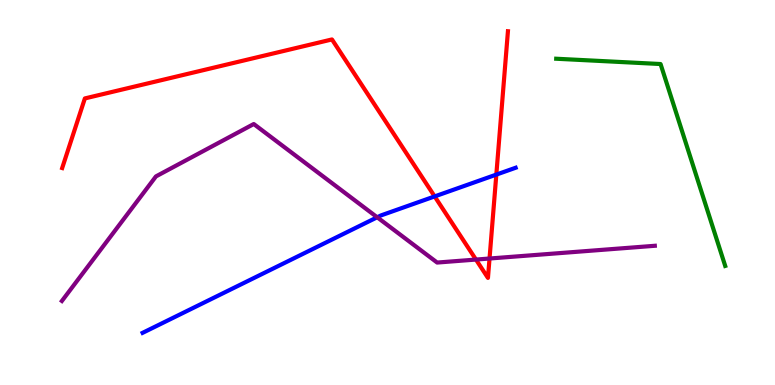[{'lines': ['blue', 'red'], 'intersections': [{'x': 5.61, 'y': 4.9}, {'x': 6.4, 'y': 5.47}]}, {'lines': ['green', 'red'], 'intersections': []}, {'lines': ['purple', 'red'], 'intersections': [{'x': 6.14, 'y': 3.26}, {'x': 6.32, 'y': 3.29}]}, {'lines': ['blue', 'green'], 'intersections': []}, {'lines': ['blue', 'purple'], 'intersections': [{'x': 4.87, 'y': 4.36}]}, {'lines': ['green', 'purple'], 'intersections': []}]